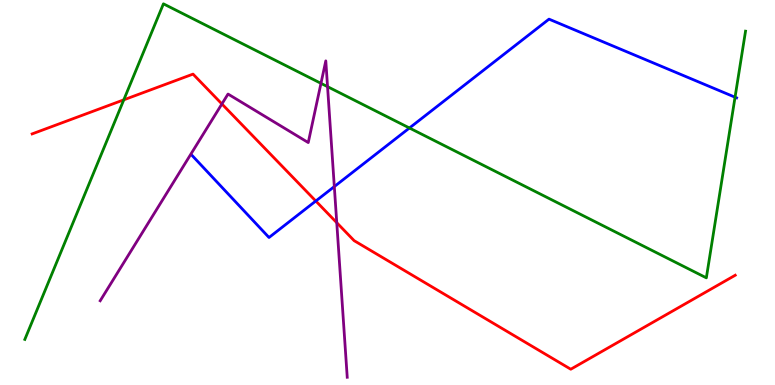[{'lines': ['blue', 'red'], 'intersections': [{'x': 4.07, 'y': 4.78}]}, {'lines': ['green', 'red'], 'intersections': [{'x': 1.6, 'y': 7.41}]}, {'lines': ['purple', 'red'], 'intersections': [{'x': 2.86, 'y': 7.3}, {'x': 4.35, 'y': 4.22}]}, {'lines': ['blue', 'green'], 'intersections': [{'x': 5.28, 'y': 6.68}, {'x': 9.48, 'y': 7.48}]}, {'lines': ['blue', 'purple'], 'intersections': [{'x': 4.31, 'y': 5.15}]}, {'lines': ['green', 'purple'], 'intersections': [{'x': 4.14, 'y': 7.84}, {'x': 4.23, 'y': 7.75}]}]